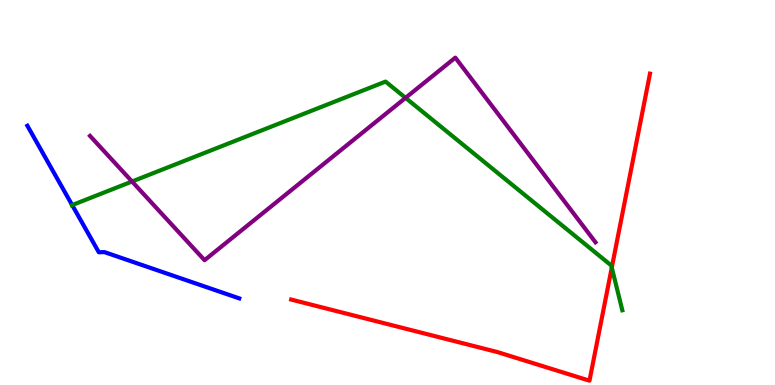[{'lines': ['blue', 'red'], 'intersections': []}, {'lines': ['green', 'red'], 'intersections': [{'x': 7.89, 'y': 3.05}]}, {'lines': ['purple', 'red'], 'intersections': []}, {'lines': ['blue', 'green'], 'intersections': [{'x': 0.931, 'y': 4.67}]}, {'lines': ['blue', 'purple'], 'intersections': []}, {'lines': ['green', 'purple'], 'intersections': [{'x': 1.7, 'y': 5.29}, {'x': 5.23, 'y': 7.46}]}]